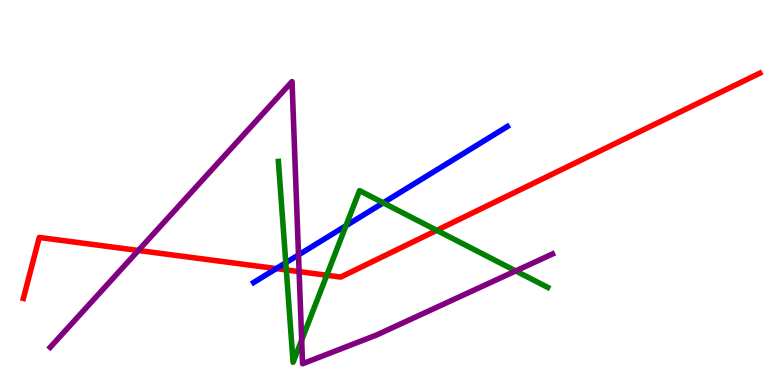[{'lines': ['blue', 'red'], 'intersections': [{'x': 3.56, 'y': 3.02}]}, {'lines': ['green', 'red'], 'intersections': [{'x': 3.69, 'y': 2.99}, {'x': 4.22, 'y': 2.85}, {'x': 5.64, 'y': 4.02}]}, {'lines': ['purple', 'red'], 'intersections': [{'x': 1.79, 'y': 3.49}, {'x': 3.86, 'y': 2.95}]}, {'lines': ['blue', 'green'], 'intersections': [{'x': 3.69, 'y': 3.18}, {'x': 4.46, 'y': 4.14}, {'x': 4.94, 'y': 4.73}]}, {'lines': ['blue', 'purple'], 'intersections': [{'x': 3.85, 'y': 3.38}]}, {'lines': ['green', 'purple'], 'intersections': [{'x': 3.89, 'y': 1.17}, {'x': 6.65, 'y': 2.96}]}]